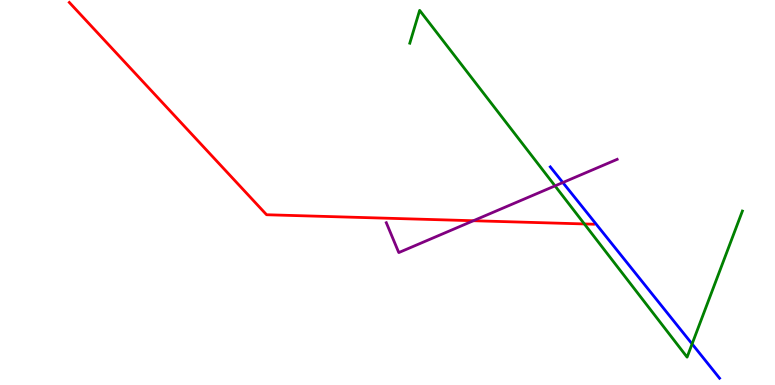[{'lines': ['blue', 'red'], 'intersections': []}, {'lines': ['green', 'red'], 'intersections': [{'x': 7.54, 'y': 4.18}]}, {'lines': ['purple', 'red'], 'intersections': [{'x': 6.11, 'y': 4.27}]}, {'lines': ['blue', 'green'], 'intersections': [{'x': 8.93, 'y': 1.07}]}, {'lines': ['blue', 'purple'], 'intersections': [{'x': 7.26, 'y': 5.26}]}, {'lines': ['green', 'purple'], 'intersections': [{'x': 7.16, 'y': 5.17}]}]